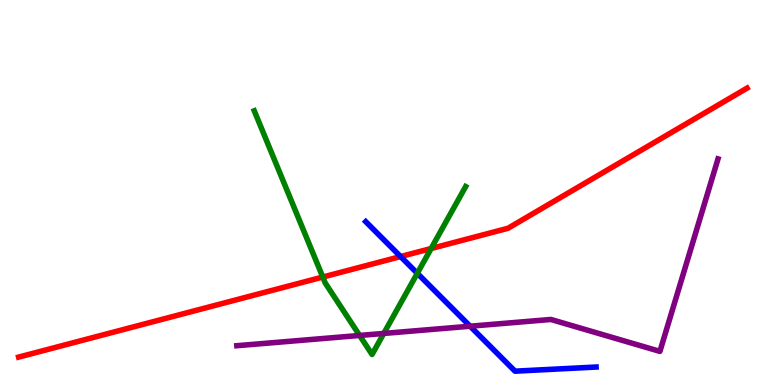[{'lines': ['blue', 'red'], 'intersections': [{'x': 5.17, 'y': 3.34}]}, {'lines': ['green', 'red'], 'intersections': [{'x': 4.17, 'y': 2.8}, {'x': 5.56, 'y': 3.54}]}, {'lines': ['purple', 'red'], 'intersections': []}, {'lines': ['blue', 'green'], 'intersections': [{'x': 5.38, 'y': 2.9}]}, {'lines': ['blue', 'purple'], 'intersections': [{'x': 6.07, 'y': 1.53}]}, {'lines': ['green', 'purple'], 'intersections': [{'x': 4.64, 'y': 1.29}, {'x': 4.95, 'y': 1.34}]}]